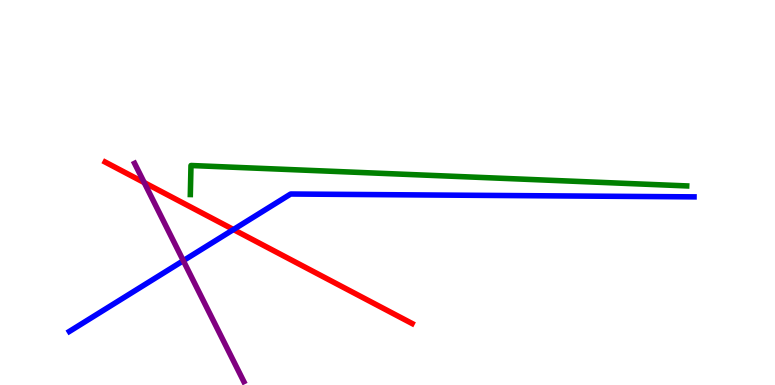[{'lines': ['blue', 'red'], 'intersections': [{'x': 3.01, 'y': 4.04}]}, {'lines': ['green', 'red'], 'intersections': []}, {'lines': ['purple', 'red'], 'intersections': [{'x': 1.86, 'y': 5.26}]}, {'lines': ['blue', 'green'], 'intersections': []}, {'lines': ['blue', 'purple'], 'intersections': [{'x': 2.37, 'y': 3.23}]}, {'lines': ['green', 'purple'], 'intersections': []}]